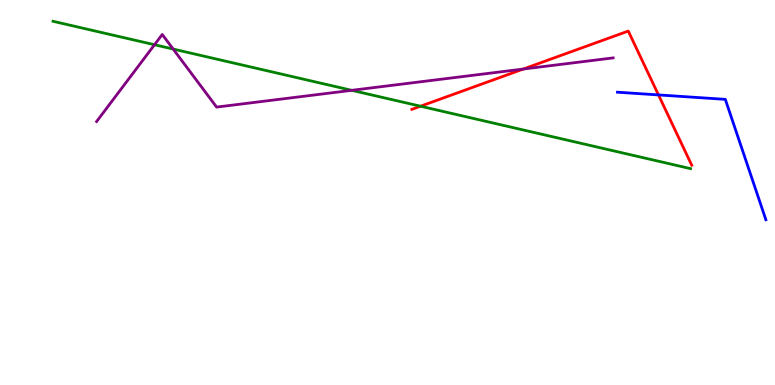[{'lines': ['blue', 'red'], 'intersections': [{'x': 8.5, 'y': 7.53}]}, {'lines': ['green', 'red'], 'intersections': [{'x': 5.43, 'y': 7.24}]}, {'lines': ['purple', 'red'], 'intersections': [{'x': 6.75, 'y': 8.21}]}, {'lines': ['blue', 'green'], 'intersections': []}, {'lines': ['blue', 'purple'], 'intersections': []}, {'lines': ['green', 'purple'], 'intersections': [{'x': 1.99, 'y': 8.84}, {'x': 2.23, 'y': 8.73}, {'x': 4.54, 'y': 7.65}]}]